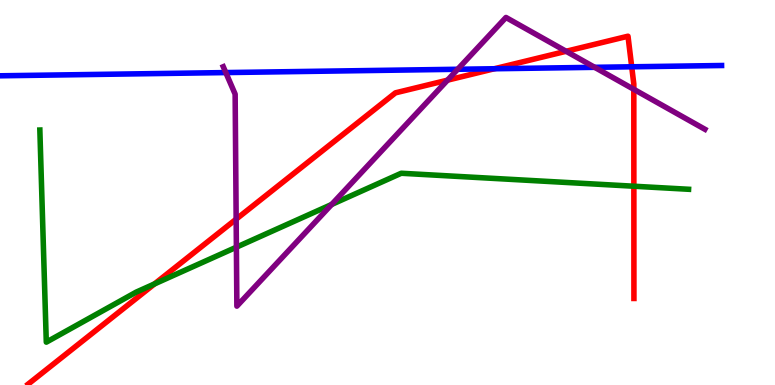[{'lines': ['blue', 'red'], 'intersections': [{'x': 6.38, 'y': 8.21}, {'x': 8.15, 'y': 8.27}]}, {'lines': ['green', 'red'], 'intersections': [{'x': 1.99, 'y': 2.63}, {'x': 8.18, 'y': 5.16}]}, {'lines': ['purple', 'red'], 'intersections': [{'x': 3.05, 'y': 4.31}, {'x': 5.77, 'y': 7.92}, {'x': 7.3, 'y': 8.67}, {'x': 8.18, 'y': 7.68}]}, {'lines': ['blue', 'green'], 'intersections': []}, {'lines': ['blue', 'purple'], 'intersections': [{'x': 2.91, 'y': 8.11}, {'x': 5.91, 'y': 8.2}, {'x': 7.67, 'y': 8.25}]}, {'lines': ['green', 'purple'], 'intersections': [{'x': 3.05, 'y': 3.58}, {'x': 4.28, 'y': 4.69}]}]